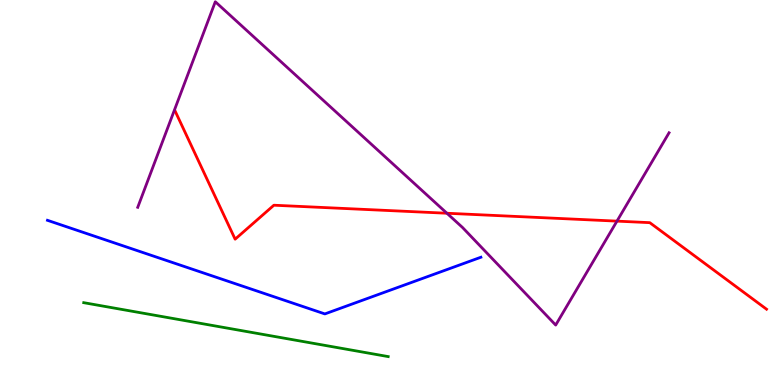[{'lines': ['blue', 'red'], 'intersections': []}, {'lines': ['green', 'red'], 'intersections': []}, {'lines': ['purple', 'red'], 'intersections': [{'x': 5.77, 'y': 4.46}, {'x': 7.96, 'y': 4.26}]}, {'lines': ['blue', 'green'], 'intersections': []}, {'lines': ['blue', 'purple'], 'intersections': []}, {'lines': ['green', 'purple'], 'intersections': []}]